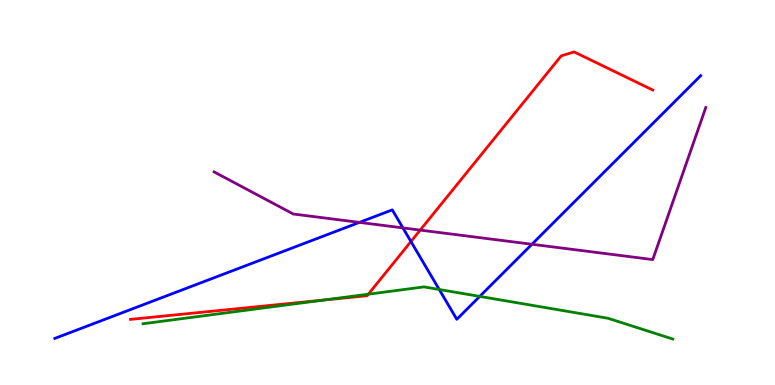[{'lines': ['blue', 'red'], 'intersections': [{'x': 5.3, 'y': 3.73}]}, {'lines': ['green', 'red'], 'intersections': [{'x': 4.18, 'y': 2.21}, {'x': 4.75, 'y': 2.36}]}, {'lines': ['purple', 'red'], 'intersections': [{'x': 5.42, 'y': 4.02}]}, {'lines': ['blue', 'green'], 'intersections': [{'x': 5.67, 'y': 2.48}, {'x': 6.19, 'y': 2.3}]}, {'lines': ['blue', 'purple'], 'intersections': [{'x': 4.64, 'y': 4.22}, {'x': 5.2, 'y': 4.08}, {'x': 6.86, 'y': 3.66}]}, {'lines': ['green', 'purple'], 'intersections': []}]